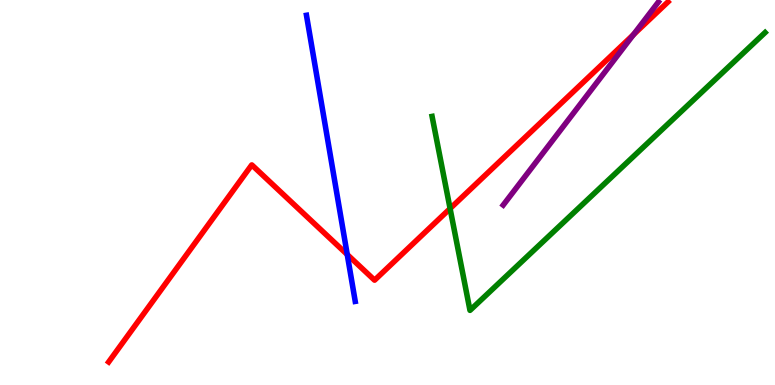[{'lines': ['blue', 'red'], 'intersections': [{'x': 4.48, 'y': 3.39}]}, {'lines': ['green', 'red'], 'intersections': [{'x': 5.81, 'y': 4.58}]}, {'lines': ['purple', 'red'], 'intersections': [{'x': 8.17, 'y': 9.1}]}, {'lines': ['blue', 'green'], 'intersections': []}, {'lines': ['blue', 'purple'], 'intersections': []}, {'lines': ['green', 'purple'], 'intersections': []}]